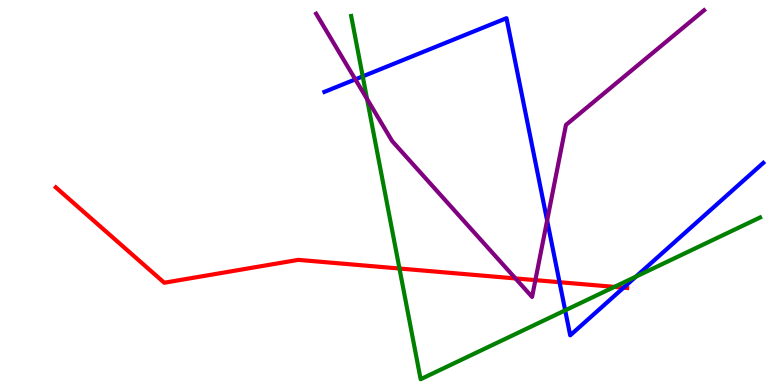[{'lines': ['blue', 'red'], 'intersections': [{'x': 7.22, 'y': 2.67}, {'x': 8.05, 'y': 2.53}]}, {'lines': ['green', 'red'], 'intersections': [{'x': 5.15, 'y': 3.03}, {'x': 7.93, 'y': 2.55}]}, {'lines': ['purple', 'red'], 'intersections': [{'x': 6.65, 'y': 2.77}, {'x': 6.91, 'y': 2.72}]}, {'lines': ['blue', 'green'], 'intersections': [{'x': 4.68, 'y': 8.02}, {'x': 7.29, 'y': 1.94}, {'x': 8.21, 'y': 2.81}]}, {'lines': ['blue', 'purple'], 'intersections': [{'x': 4.58, 'y': 7.94}, {'x': 7.06, 'y': 4.27}]}, {'lines': ['green', 'purple'], 'intersections': [{'x': 4.74, 'y': 7.43}]}]